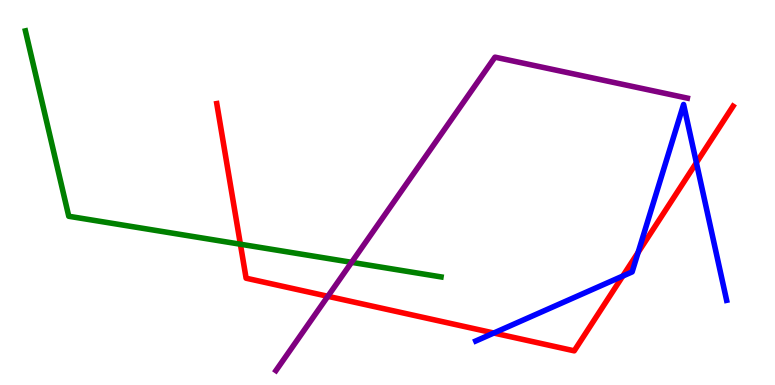[{'lines': ['blue', 'red'], 'intersections': [{'x': 6.37, 'y': 1.35}, {'x': 8.04, 'y': 2.83}, {'x': 8.23, 'y': 3.44}, {'x': 8.99, 'y': 5.77}]}, {'lines': ['green', 'red'], 'intersections': [{'x': 3.1, 'y': 3.66}]}, {'lines': ['purple', 'red'], 'intersections': [{'x': 4.23, 'y': 2.3}]}, {'lines': ['blue', 'green'], 'intersections': []}, {'lines': ['blue', 'purple'], 'intersections': []}, {'lines': ['green', 'purple'], 'intersections': [{'x': 4.54, 'y': 3.19}]}]